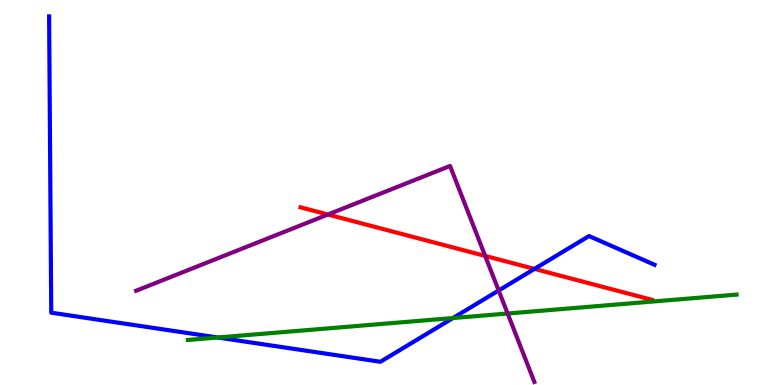[{'lines': ['blue', 'red'], 'intersections': [{'x': 6.9, 'y': 3.02}]}, {'lines': ['green', 'red'], 'intersections': []}, {'lines': ['purple', 'red'], 'intersections': [{'x': 4.23, 'y': 4.43}, {'x': 6.26, 'y': 3.35}]}, {'lines': ['blue', 'green'], 'intersections': [{'x': 2.81, 'y': 1.23}, {'x': 5.84, 'y': 1.74}]}, {'lines': ['blue', 'purple'], 'intersections': [{'x': 6.43, 'y': 2.45}]}, {'lines': ['green', 'purple'], 'intersections': [{'x': 6.55, 'y': 1.86}]}]